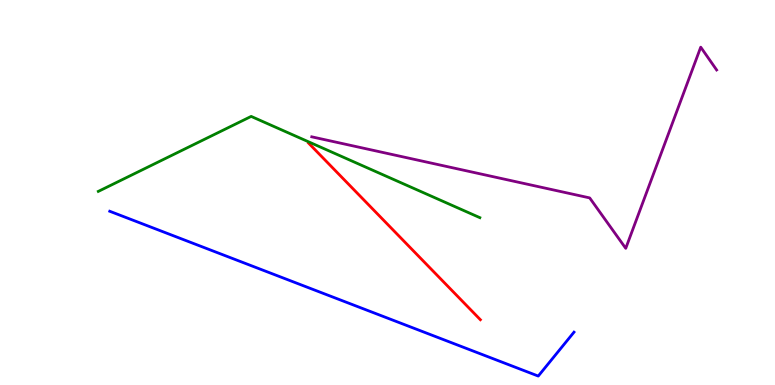[{'lines': ['blue', 'red'], 'intersections': []}, {'lines': ['green', 'red'], 'intersections': []}, {'lines': ['purple', 'red'], 'intersections': []}, {'lines': ['blue', 'green'], 'intersections': []}, {'lines': ['blue', 'purple'], 'intersections': []}, {'lines': ['green', 'purple'], 'intersections': []}]